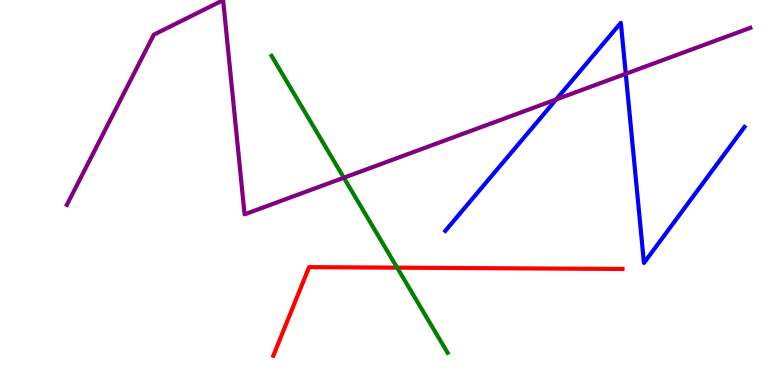[{'lines': ['blue', 'red'], 'intersections': []}, {'lines': ['green', 'red'], 'intersections': [{'x': 5.12, 'y': 3.05}]}, {'lines': ['purple', 'red'], 'intersections': []}, {'lines': ['blue', 'green'], 'intersections': []}, {'lines': ['blue', 'purple'], 'intersections': [{'x': 7.18, 'y': 7.42}, {'x': 8.07, 'y': 8.08}]}, {'lines': ['green', 'purple'], 'intersections': [{'x': 4.44, 'y': 5.38}]}]